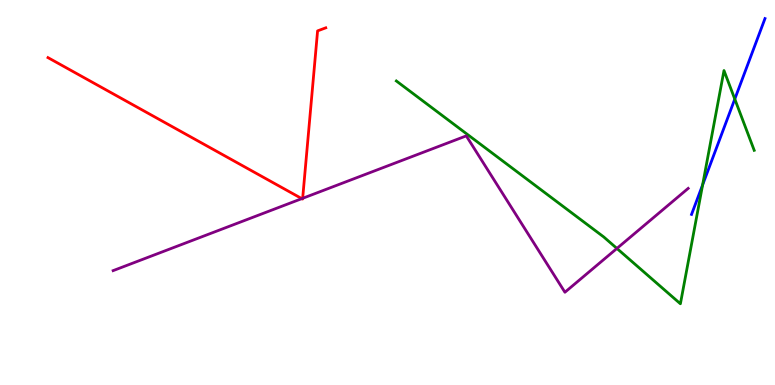[{'lines': ['blue', 'red'], 'intersections': []}, {'lines': ['green', 'red'], 'intersections': []}, {'lines': ['purple', 'red'], 'intersections': [{'x': 3.89, 'y': 4.84}, {'x': 3.91, 'y': 4.85}]}, {'lines': ['blue', 'green'], 'intersections': [{'x': 9.07, 'y': 5.2}, {'x': 9.48, 'y': 7.43}]}, {'lines': ['blue', 'purple'], 'intersections': []}, {'lines': ['green', 'purple'], 'intersections': [{'x': 7.96, 'y': 3.55}]}]